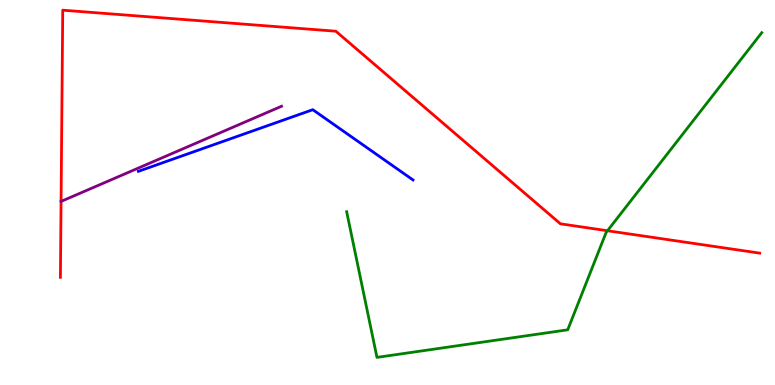[{'lines': ['blue', 'red'], 'intersections': []}, {'lines': ['green', 'red'], 'intersections': [{'x': 7.84, 'y': 4.01}]}, {'lines': ['purple', 'red'], 'intersections': []}, {'lines': ['blue', 'green'], 'intersections': []}, {'lines': ['blue', 'purple'], 'intersections': []}, {'lines': ['green', 'purple'], 'intersections': []}]